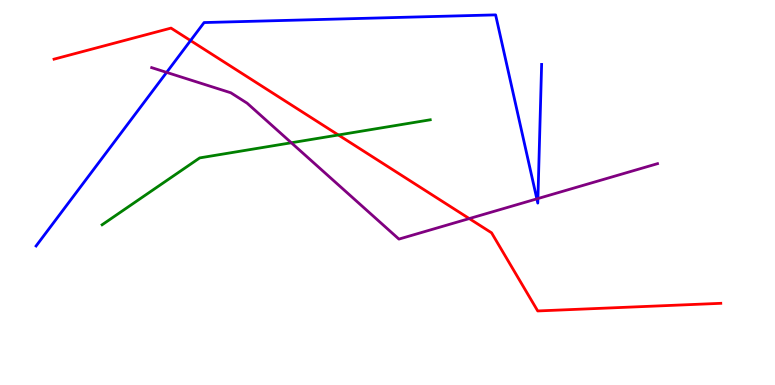[{'lines': ['blue', 'red'], 'intersections': [{'x': 2.46, 'y': 8.95}]}, {'lines': ['green', 'red'], 'intersections': [{'x': 4.37, 'y': 6.49}]}, {'lines': ['purple', 'red'], 'intersections': [{'x': 6.06, 'y': 4.32}]}, {'lines': ['blue', 'green'], 'intersections': []}, {'lines': ['blue', 'purple'], 'intersections': [{'x': 2.15, 'y': 8.12}, {'x': 6.93, 'y': 4.83}, {'x': 6.94, 'y': 4.84}]}, {'lines': ['green', 'purple'], 'intersections': [{'x': 3.76, 'y': 6.29}]}]